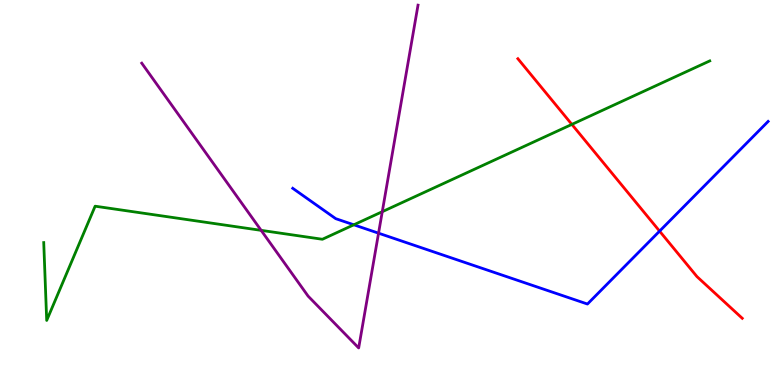[{'lines': ['blue', 'red'], 'intersections': [{'x': 8.51, 'y': 4.0}]}, {'lines': ['green', 'red'], 'intersections': [{'x': 7.38, 'y': 6.77}]}, {'lines': ['purple', 'red'], 'intersections': []}, {'lines': ['blue', 'green'], 'intersections': [{'x': 4.57, 'y': 4.16}]}, {'lines': ['blue', 'purple'], 'intersections': [{'x': 4.88, 'y': 3.94}]}, {'lines': ['green', 'purple'], 'intersections': [{'x': 3.37, 'y': 4.02}, {'x': 4.93, 'y': 4.5}]}]